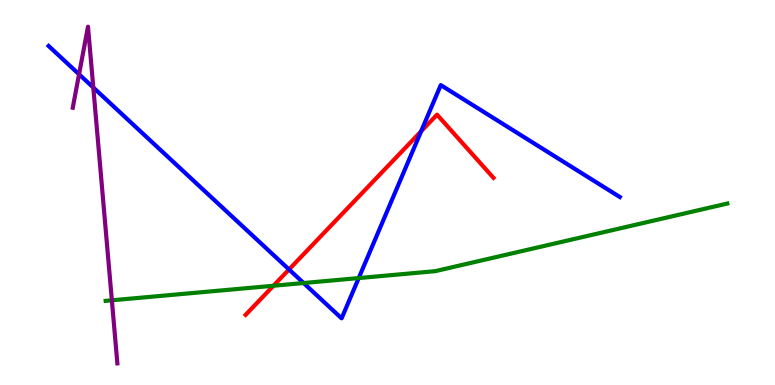[{'lines': ['blue', 'red'], 'intersections': [{'x': 3.73, 'y': 3.0}, {'x': 5.43, 'y': 6.59}]}, {'lines': ['green', 'red'], 'intersections': [{'x': 3.53, 'y': 2.58}]}, {'lines': ['purple', 'red'], 'intersections': []}, {'lines': ['blue', 'green'], 'intersections': [{'x': 3.92, 'y': 2.65}, {'x': 4.63, 'y': 2.78}]}, {'lines': ['blue', 'purple'], 'intersections': [{'x': 1.02, 'y': 8.07}, {'x': 1.2, 'y': 7.73}]}, {'lines': ['green', 'purple'], 'intersections': [{'x': 1.44, 'y': 2.2}]}]